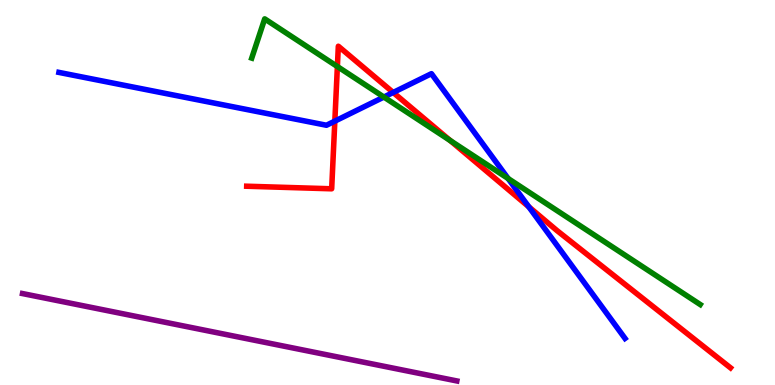[{'lines': ['blue', 'red'], 'intersections': [{'x': 4.32, 'y': 6.85}, {'x': 5.07, 'y': 7.6}, {'x': 6.82, 'y': 4.63}]}, {'lines': ['green', 'red'], 'intersections': [{'x': 4.35, 'y': 8.27}, {'x': 5.81, 'y': 6.35}]}, {'lines': ['purple', 'red'], 'intersections': []}, {'lines': ['blue', 'green'], 'intersections': [{'x': 4.95, 'y': 7.48}, {'x': 6.56, 'y': 5.36}]}, {'lines': ['blue', 'purple'], 'intersections': []}, {'lines': ['green', 'purple'], 'intersections': []}]